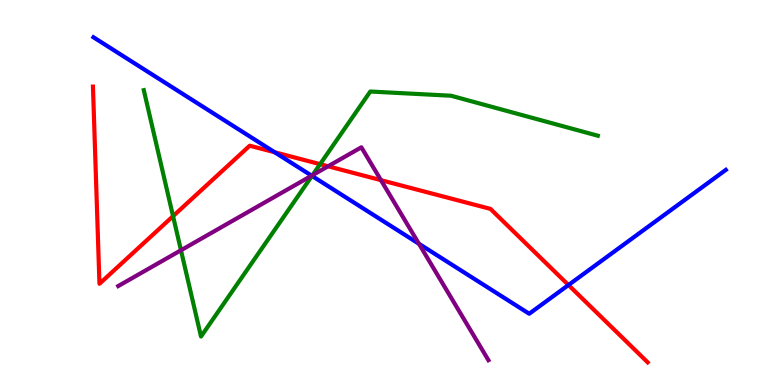[{'lines': ['blue', 'red'], 'intersections': [{'x': 3.54, 'y': 6.04}, {'x': 7.34, 'y': 2.6}]}, {'lines': ['green', 'red'], 'intersections': [{'x': 2.23, 'y': 4.39}, {'x': 4.13, 'y': 5.74}]}, {'lines': ['purple', 'red'], 'intersections': [{'x': 4.23, 'y': 5.68}, {'x': 4.92, 'y': 5.32}]}, {'lines': ['blue', 'green'], 'intersections': [{'x': 4.03, 'y': 5.43}]}, {'lines': ['blue', 'purple'], 'intersections': [{'x': 4.02, 'y': 5.44}, {'x': 5.41, 'y': 3.67}]}, {'lines': ['green', 'purple'], 'intersections': [{'x': 2.34, 'y': 3.5}, {'x': 4.03, 'y': 5.45}]}]